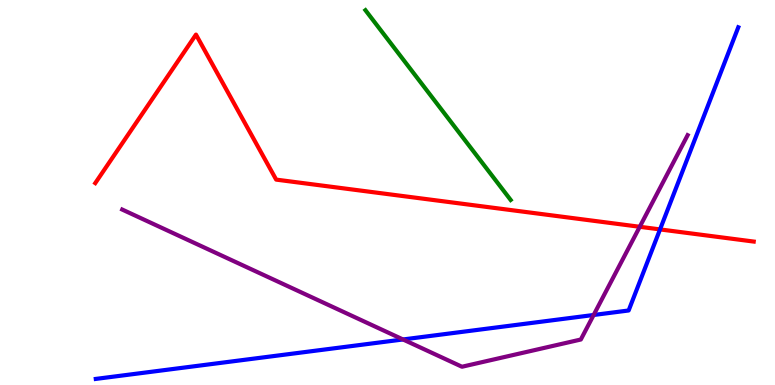[{'lines': ['blue', 'red'], 'intersections': [{'x': 8.52, 'y': 4.04}]}, {'lines': ['green', 'red'], 'intersections': []}, {'lines': ['purple', 'red'], 'intersections': [{'x': 8.25, 'y': 4.11}]}, {'lines': ['blue', 'green'], 'intersections': []}, {'lines': ['blue', 'purple'], 'intersections': [{'x': 5.2, 'y': 1.18}, {'x': 7.66, 'y': 1.82}]}, {'lines': ['green', 'purple'], 'intersections': []}]